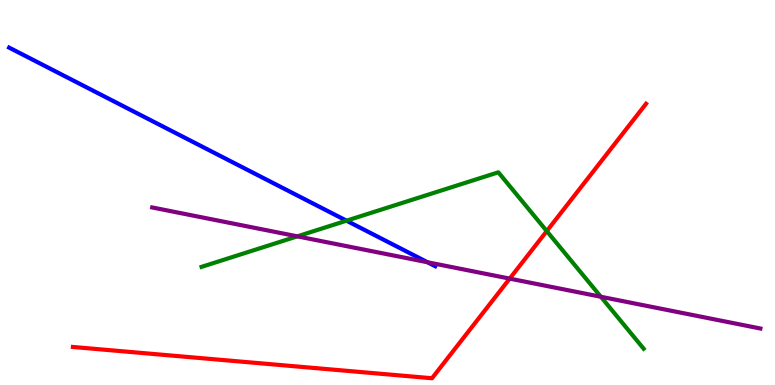[{'lines': ['blue', 'red'], 'intersections': []}, {'lines': ['green', 'red'], 'intersections': [{'x': 7.05, 'y': 4.0}]}, {'lines': ['purple', 'red'], 'intersections': [{'x': 6.58, 'y': 2.76}]}, {'lines': ['blue', 'green'], 'intersections': [{'x': 4.47, 'y': 4.27}]}, {'lines': ['blue', 'purple'], 'intersections': [{'x': 5.52, 'y': 3.19}]}, {'lines': ['green', 'purple'], 'intersections': [{'x': 3.84, 'y': 3.86}, {'x': 7.75, 'y': 2.29}]}]